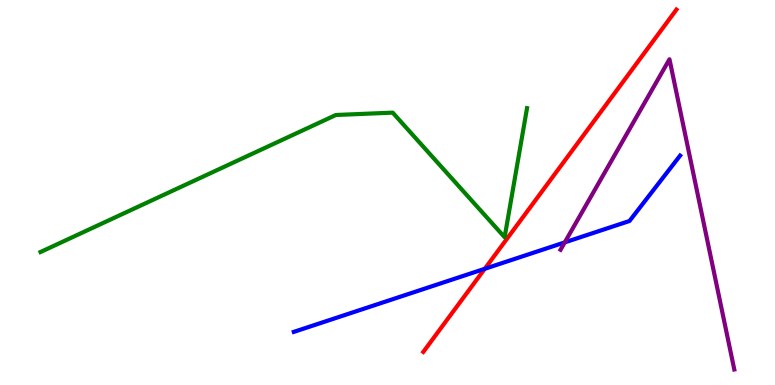[{'lines': ['blue', 'red'], 'intersections': [{'x': 6.25, 'y': 3.02}]}, {'lines': ['green', 'red'], 'intersections': []}, {'lines': ['purple', 'red'], 'intersections': []}, {'lines': ['blue', 'green'], 'intersections': []}, {'lines': ['blue', 'purple'], 'intersections': [{'x': 7.29, 'y': 3.7}]}, {'lines': ['green', 'purple'], 'intersections': []}]